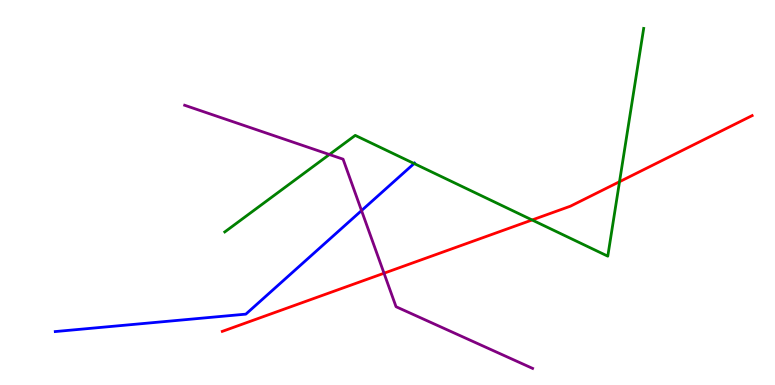[{'lines': ['blue', 'red'], 'intersections': []}, {'lines': ['green', 'red'], 'intersections': [{'x': 6.87, 'y': 4.29}, {'x': 7.99, 'y': 5.28}]}, {'lines': ['purple', 'red'], 'intersections': [{'x': 4.96, 'y': 2.9}]}, {'lines': ['blue', 'green'], 'intersections': [{'x': 5.34, 'y': 5.75}]}, {'lines': ['blue', 'purple'], 'intersections': [{'x': 4.66, 'y': 4.53}]}, {'lines': ['green', 'purple'], 'intersections': [{'x': 4.25, 'y': 5.99}]}]